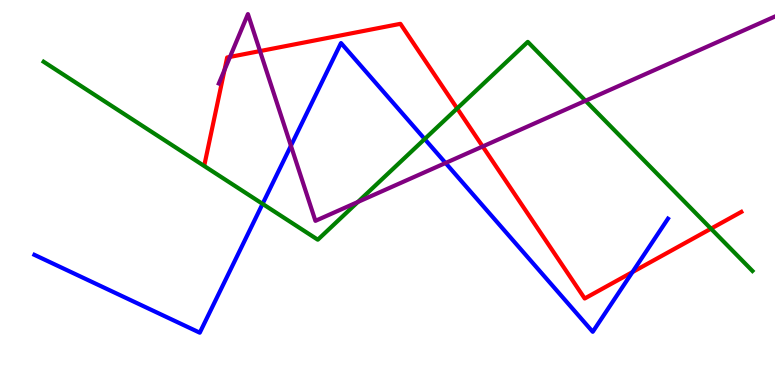[{'lines': ['blue', 'red'], 'intersections': [{'x': 8.16, 'y': 2.93}]}, {'lines': ['green', 'red'], 'intersections': [{'x': 5.9, 'y': 7.18}, {'x': 9.17, 'y': 4.06}]}, {'lines': ['purple', 'red'], 'intersections': [{'x': 2.9, 'y': 8.18}, {'x': 2.97, 'y': 8.52}, {'x': 3.35, 'y': 8.67}, {'x': 6.23, 'y': 6.2}]}, {'lines': ['blue', 'green'], 'intersections': [{'x': 3.39, 'y': 4.7}, {'x': 5.48, 'y': 6.39}]}, {'lines': ['blue', 'purple'], 'intersections': [{'x': 3.75, 'y': 6.21}, {'x': 5.75, 'y': 5.77}]}, {'lines': ['green', 'purple'], 'intersections': [{'x': 4.62, 'y': 4.75}, {'x': 7.56, 'y': 7.38}]}]